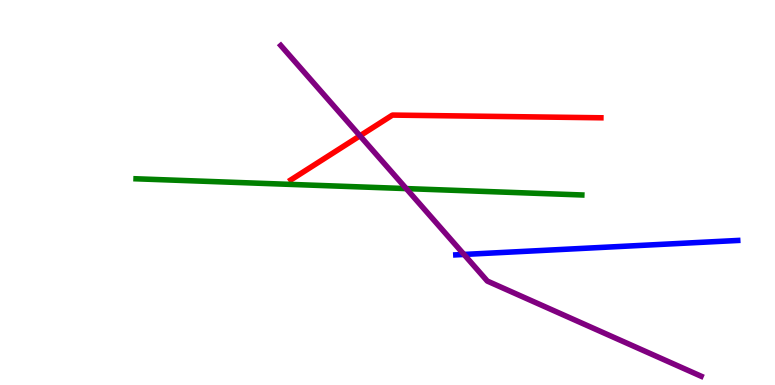[{'lines': ['blue', 'red'], 'intersections': []}, {'lines': ['green', 'red'], 'intersections': []}, {'lines': ['purple', 'red'], 'intersections': [{'x': 4.64, 'y': 6.47}]}, {'lines': ['blue', 'green'], 'intersections': []}, {'lines': ['blue', 'purple'], 'intersections': [{'x': 5.99, 'y': 3.39}]}, {'lines': ['green', 'purple'], 'intersections': [{'x': 5.24, 'y': 5.1}]}]